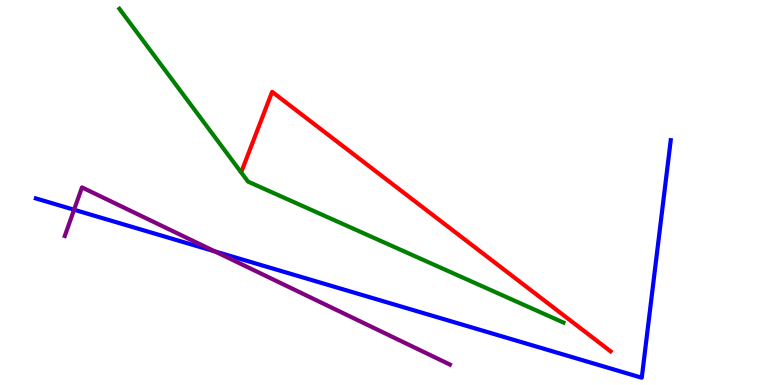[{'lines': ['blue', 'red'], 'intersections': []}, {'lines': ['green', 'red'], 'intersections': []}, {'lines': ['purple', 'red'], 'intersections': []}, {'lines': ['blue', 'green'], 'intersections': []}, {'lines': ['blue', 'purple'], 'intersections': [{'x': 0.956, 'y': 4.55}, {'x': 2.77, 'y': 3.47}]}, {'lines': ['green', 'purple'], 'intersections': []}]